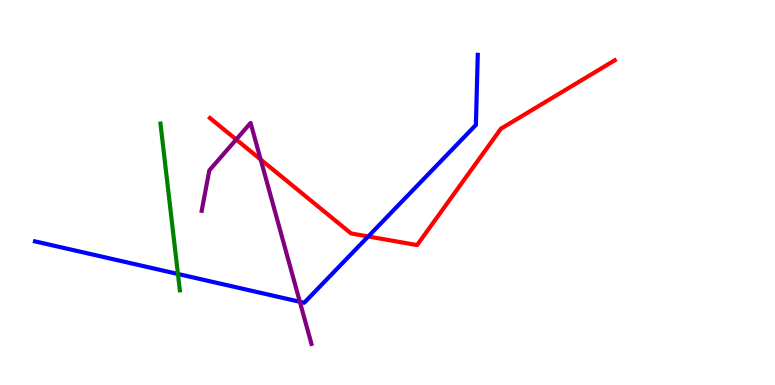[{'lines': ['blue', 'red'], 'intersections': [{'x': 4.75, 'y': 3.86}]}, {'lines': ['green', 'red'], 'intersections': []}, {'lines': ['purple', 'red'], 'intersections': [{'x': 3.05, 'y': 6.38}, {'x': 3.36, 'y': 5.86}]}, {'lines': ['blue', 'green'], 'intersections': [{'x': 2.3, 'y': 2.88}]}, {'lines': ['blue', 'purple'], 'intersections': [{'x': 3.87, 'y': 2.16}]}, {'lines': ['green', 'purple'], 'intersections': []}]